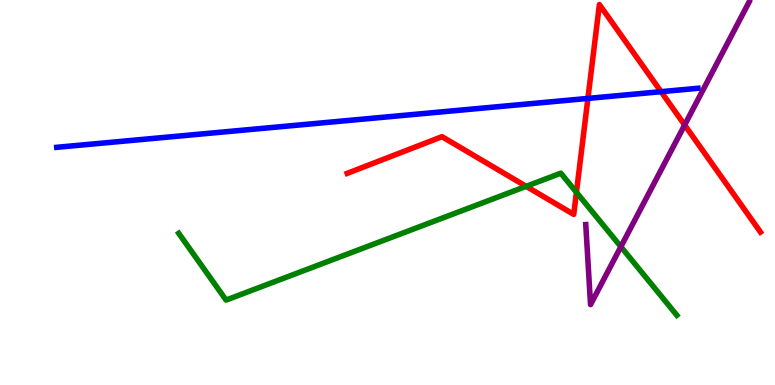[{'lines': ['blue', 'red'], 'intersections': [{'x': 7.59, 'y': 7.44}, {'x': 8.53, 'y': 7.62}]}, {'lines': ['green', 'red'], 'intersections': [{'x': 6.79, 'y': 5.16}, {'x': 7.44, 'y': 5.0}]}, {'lines': ['purple', 'red'], 'intersections': [{'x': 8.83, 'y': 6.75}]}, {'lines': ['blue', 'green'], 'intersections': []}, {'lines': ['blue', 'purple'], 'intersections': []}, {'lines': ['green', 'purple'], 'intersections': [{'x': 8.01, 'y': 3.59}]}]